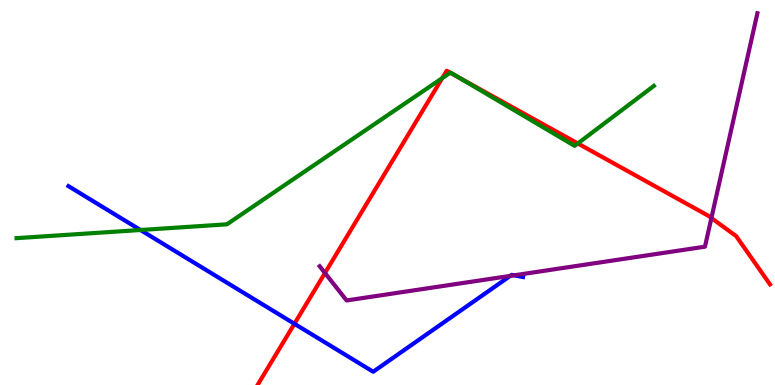[{'lines': ['blue', 'red'], 'intersections': [{'x': 3.8, 'y': 1.59}]}, {'lines': ['green', 'red'], 'intersections': [{'x': 5.71, 'y': 7.97}, {'x': 5.81, 'y': 8.11}, {'x': 5.93, 'y': 7.98}, {'x': 7.46, 'y': 6.27}]}, {'lines': ['purple', 'red'], 'intersections': [{'x': 4.19, 'y': 2.91}, {'x': 9.18, 'y': 4.34}]}, {'lines': ['blue', 'green'], 'intersections': [{'x': 1.81, 'y': 4.03}]}, {'lines': ['blue', 'purple'], 'intersections': [{'x': 6.58, 'y': 2.83}, {'x': 6.63, 'y': 2.85}]}, {'lines': ['green', 'purple'], 'intersections': []}]